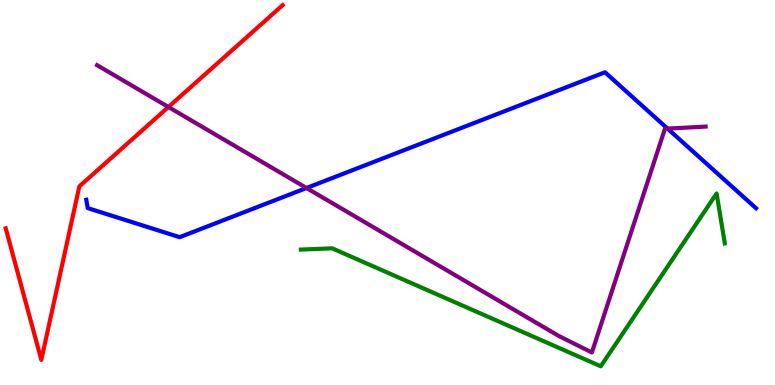[{'lines': ['blue', 'red'], 'intersections': []}, {'lines': ['green', 'red'], 'intersections': []}, {'lines': ['purple', 'red'], 'intersections': [{'x': 2.17, 'y': 7.22}]}, {'lines': ['blue', 'green'], 'intersections': []}, {'lines': ['blue', 'purple'], 'intersections': [{'x': 3.95, 'y': 5.12}, {'x': 8.61, 'y': 6.66}]}, {'lines': ['green', 'purple'], 'intersections': []}]